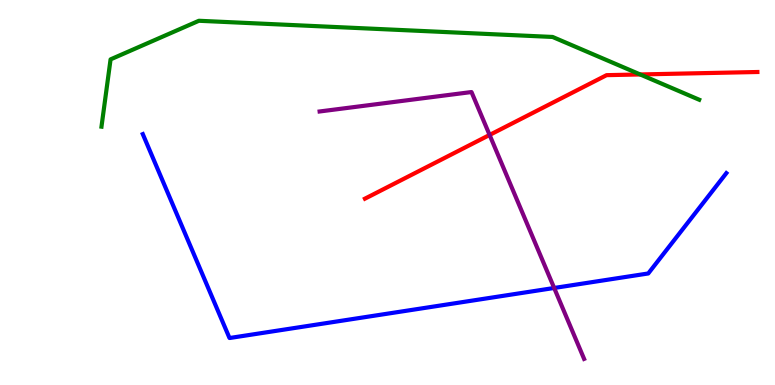[{'lines': ['blue', 'red'], 'intersections': []}, {'lines': ['green', 'red'], 'intersections': [{'x': 8.26, 'y': 8.07}]}, {'lines': ['purple', 'red'], 'intersections': [{'x': 6.32, 'y': 6.49}]}, {'lines': ['blue', 'green'], 'intersections': []}, {'lines': ['blue', 'purple'], 'intersections': [{'x': 7.15, 'y': 2.52}]}, {'lines': ['green', 'purple'], 'intersections': []}]